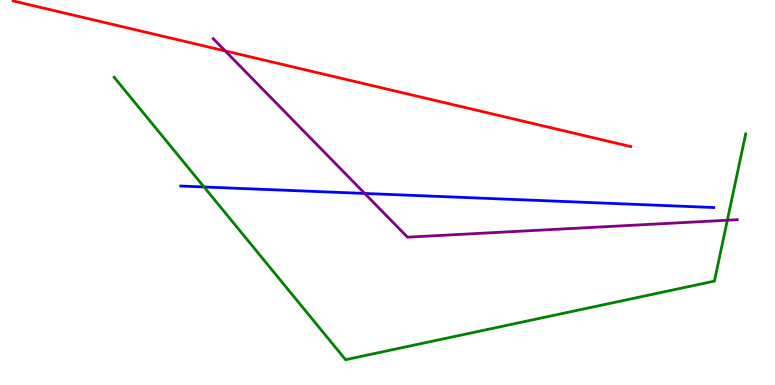[{'lines': ['blue', 'red'], 'intersections': []}, {'lines': ['green', 'red'], 'intersections': []}, {'lines': ['purple', 'red'], 'intersections': [{'x': 2.91, 'y': 8.68}]}, {'lines': ['blue', 'green'], 'intersections': [{'x': 2.63, 'y': 5.14}]}, {'lines': ['blue', 'purple'], 'intersections': [{'x': 4.71, 'y': 4.98}]}, {'lines': ['green', 'purple'], 'intersections': [{'x': 9.39, 'y': 4.28}]}]